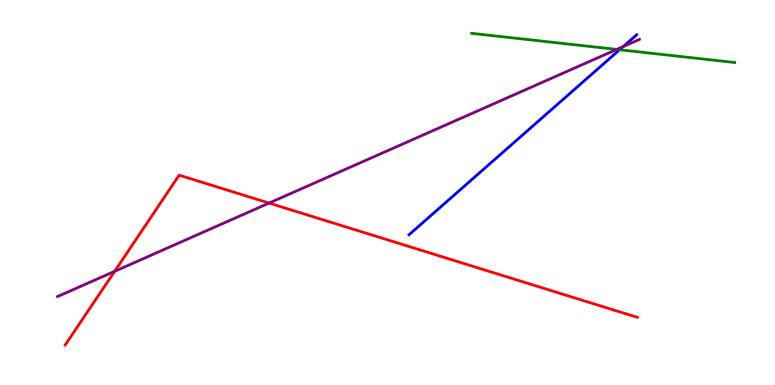[{'lines': ['blue', 'red'], 'intersections': []}, {'lines': ['green', 'red'], 'intersections': []}, {'lines': ['purple', 'red'], 'intersections': [{'x': 1.48, 'y': 2.95}, {'x': 3.47, 'y': 4.73}]}, {'lines': ['blue', 'green'], 'intersections': [{'x': 8.0, 'y': 8.71}]}, {'lines': ['blue', 'purple'], 'intersections': [{'x': 8.04, 'y': 8.79}]}, {'lines': ['green', 'purple'], 'intersections': [{'x': 7.96, 'y': 8.72}]}]